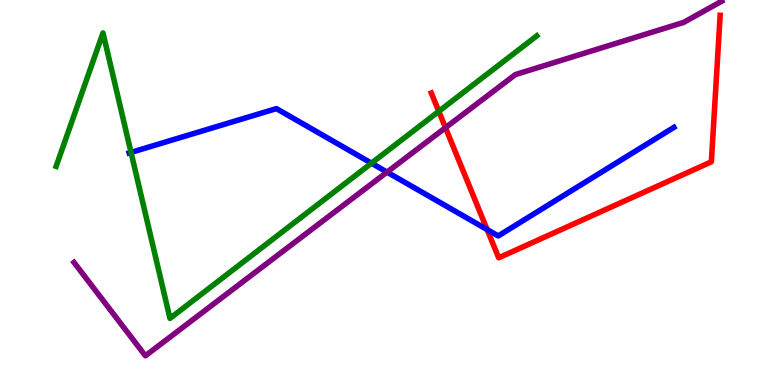[{'lines': ['blue', 'red'], 'intersections': [{'x': 6.29, 'y': 4.04}]}, {'lines': ['green', 'red'], 'intersections': [{'x': 5.66, 'y': 7.11}]}, {'lines': ['purple', 'red'], 'intersections': [{'x': 5.75, 'y': 6.68}]}, {'lines': ['blue', 'green'], 'intersections': [{'x': 1.69, 'y': 6.04}, {'x': 4.79, 'y': 5.76}]}, {'lines': ['blue', 'purple'], 'intersections': [{'x': 4.99, 'y': 5.53}]}, {'lines': ['green', 'purple'], 'intersections': []}]